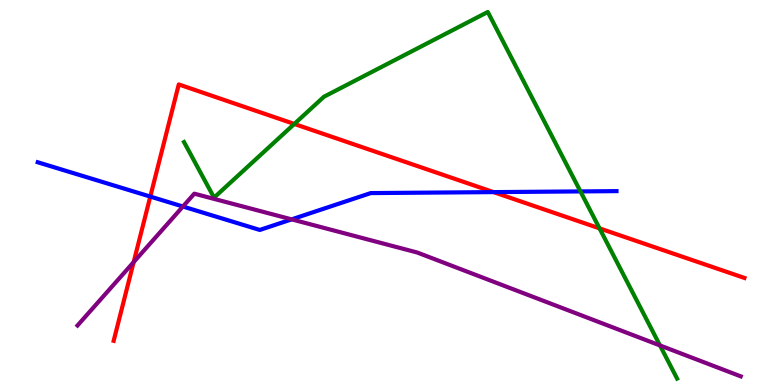[{'lines': ['blue', 'red'], 'intersections': [{'x': 1.94, 'y': 4.89}, {'x': 6.37, 'y': 5.01}]}, {'lines': ['green', 'red'], 'intersections': [{'x': 3.8, 'y': 6.78}, {'x': 7.74, 'y': 4.07}]}, {'lines': ['purple', 'red'], 'intersections': [{'x': 1.72, 'y': 3.19}]}, {'lines': ['blue', 'green'], 'intersections': [{'x': 7.49, 'y': 5.03}]}, {'lines': ['blue', 'purple'], 'intersections': [{'x': 2.36, 'y': 4.64}, {'x': 3.76, 'y': 4.3}]}, {'lines': ['green', 'purple'], 'intersections': [{'x': 8.52, 'y': 1.03}]}]